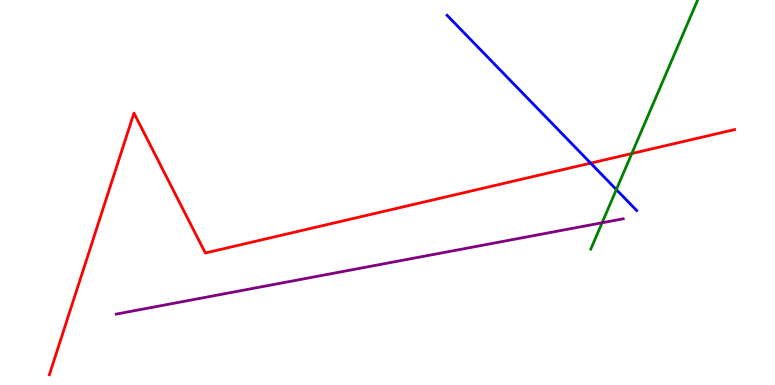[{'lines': ['blue', 'red'], 'intersections': [{'x': 7.62, 'y': 5.76}]}, {'lines': ['green', 'red'], 'intersections': [{'x': 8.15, 'y': 6.01}]}, {'lines': ['purple', 'red'], 'intersections': []}, {'lines': ['blue', 'green'], 'intersections': [{'x': 7.95, 'y': 5.08}]}, {'lines': ['blue', 'purple'], 'intersections': []}, {'lines': ['green', 'purple'], 'intersections': [{'x': 7.77, 'y': 4.21}]}]